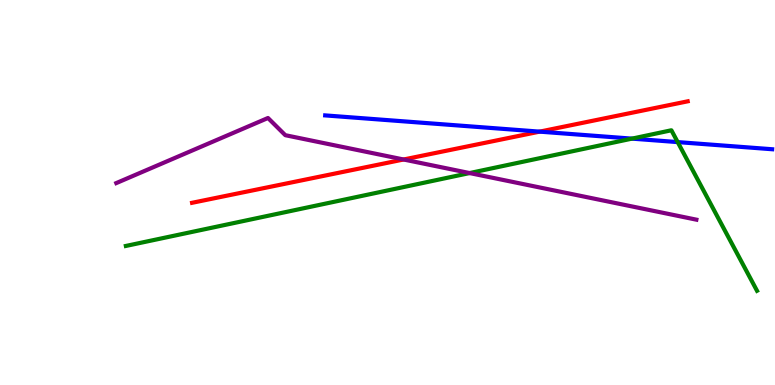[{'lines': ['blue', 'red'], 'intersections': [{'x': 6.96, 'y': 6.58}]}, {'lines': ['green', 'red'], 'intersections': []}, {'lines': ['purple', 'red'], 'intersections': [{'x': 5.21, 'y': 5.86}]}, {'lines': ['blue', 'green'], 'intersections': [{'x': 8.15, 'y': 6.4}, {'x': 8.74, 'y': 6.31}]}, {'lines': ['blue', 'purple'], 'intersections': []}, {'lines': ['green', 'purple'], 'intersections': [{'x': 6.06, 'y': 5.5}]}]